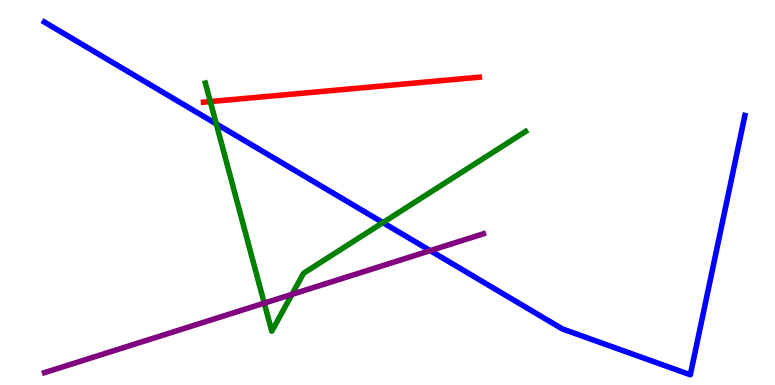[{'lines': ['blue', 'red'], 'intersections': []}, {'lines': ['green', 'red'], 'intersections': [{'x': 2.71, 'y': 7.36}]}, {'lines': ['purple', 'red'], 'intersections': []}, {'lines': ['blue', 'green'], 'intersections': [{'x': 2.79, 'y': 6.78}, {'x': 4.94, 'y': 4.22}]}, {'lines': ['blue', 'purple'], 'intersections': [{'x': 5.55, 'y': 3.49}]}, {'lines': ['green', 'purple'], 'intersections': [{'x': 3.41, 'y': 2.13}, {'x': 3.77, 'y': 2.35}]}]